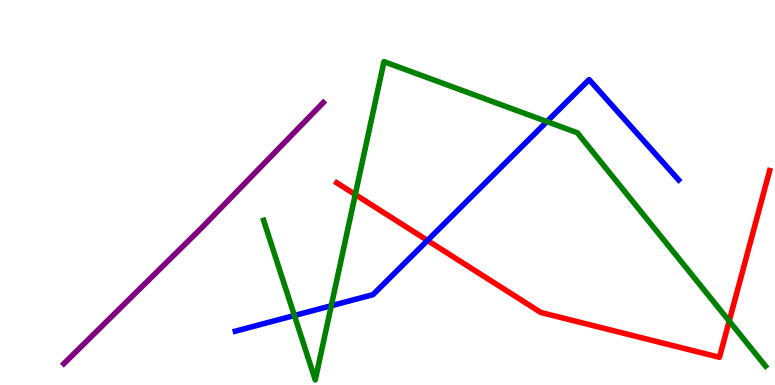[{'lines': ['blue', 'red'], 'intersections': [{'x': 5.52, 'y': 3.75}]}, {'lines': ['green', 'red'], 'intersections': [{'x': 4.58, 'y': 4.95}, {'x': 9.41, 'y': 1.66}]}, {'lines': ['purple', 'red'], 'intersections': []}, {'lines': ['blue', 'green'], 'intersections': [{'x': 3.8, 'y': 1.8}, {'x': 4.27, 'y': 2.06}, {'x': 7.06, 'y': 6.84}]}, {'lines': ['blue', 'purple'], 'intersections': []}, {'lines': ['green', 'purple'], 'intersections': []}]